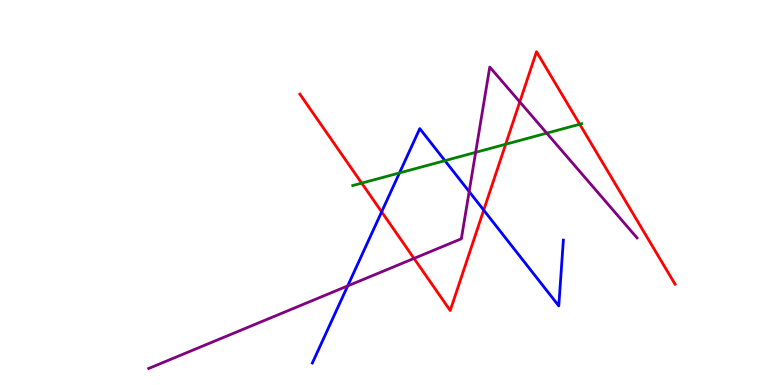[{'lines': ['blue', 'red'], 'intersections': [{'x': 4.92, 'y': 4.5}, {'x': 6.24, 'y': 4.54}]}, {'lines': ['green', 'red'], 'intersections': [{'x': 4.67, 'y': 5.24}, {'x': 6.52, 'y': 6.25}, {'x': 7.48, 'y': 6.77}]}, {'lines': ['purple', 'red'], 'intersections': [{'x': 5.34, 'y': 3.29}, {'x': 6.71, 'y': 7.35}]}, {'lines': ['blue', 'green'], 'intersections': [{'x': 5.15, 'y': 5.51}, {'x': 5.74, 'y': 5.83}]}, {'lines': ['blue', 'purple'], 'intersections': [{'x': 4.49, 'y': 2.57}, {'x': 6.05, 'y': 5.02}]}, {'lines': ['green', 'purple'], 'intersections': [{'x': 6.14, 'y': 6.04}, {'x': 7.05, 'y': 6.54}]}]